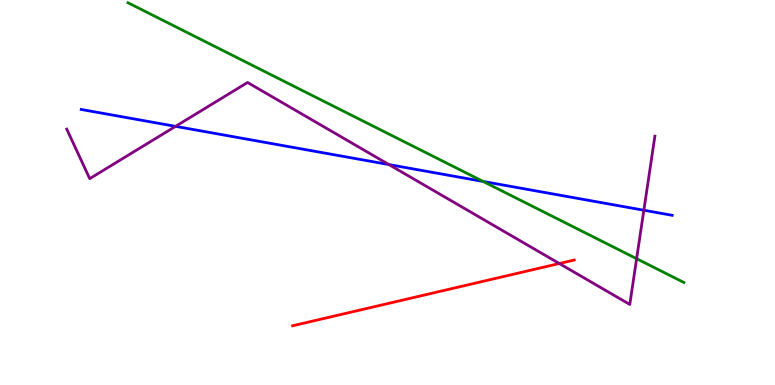[{'lines': ['blue', 'red'], 'intersections': []}, {'lines': ['green', 'red'], 'intersections': []}, {'lines': ['purple', 'red'], 'intersections': [{'x': 7.22, 'y': 3.16}]}, {'lines': ['blue', 'green'], 'intersections': [{'x': 6.23, 'y': 5.29}]}, {'lines': ['blue', 'purple'], 'intersections': [{'x': 2.27, 'y': 6.72}, {'x': 5.02, 'y': 5.73}, {'x': 8.31, 'y': 4.54}]}, {'lines': ['green', 'purple'], 'intersections': [{'x': 8.21, 'y': 3.28}]}]